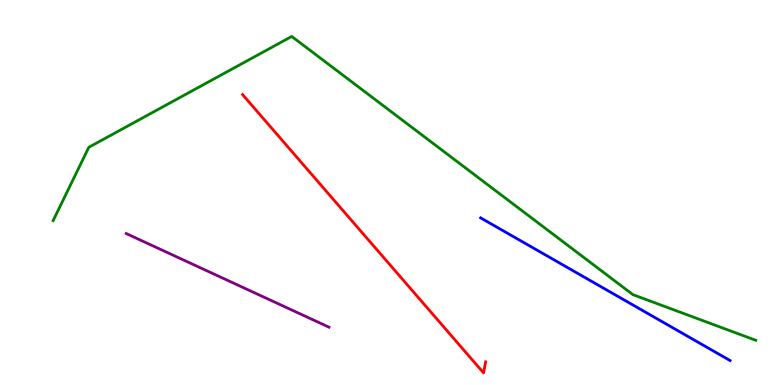[{'lines': ['blue', 'red'], 'intersections': []}, {'lines': ['green', 'red'], 'intersections': []}, {'lines': ['purple', 'red'], 'intersections': []}, {'lines': ['blue', 'green'], 'intersections': []}, {'lines': ['blue', 'purple'], 'intersections': []}, {'lines': ['green', 'purple'], 'intersections': []}]